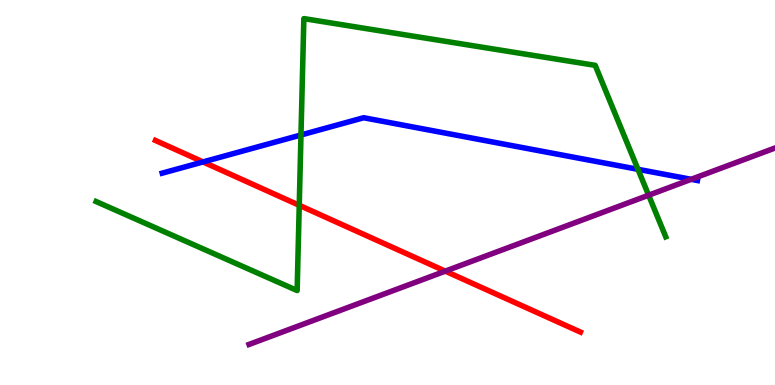[{'lines': ['blue', 'red'], 'intersections': [{'x': 2.62, 'y': 5.79}]}, {'lines': ['green', 'red'], 'intersections': [{'x': 3.86, 'y': 4.67}]}, {'lines': ['purple', 'red'], 'intersections': [{'x': 5.75, 'y': 2.96}]}, {'lines': ['blue', 'green'], 'intersections': [{'x': 3.88, 'y': 6.49}, {'x': 8.23, 'y': 5.6}]}, {'lines': ['blue', 'purple'], 'intersections': [{'x': 8.92, 'y': 5.34}]}, {'lines': ['green', 'purple'], 'intersections': [{'x': 8.37, 'y': 4.93}]}]